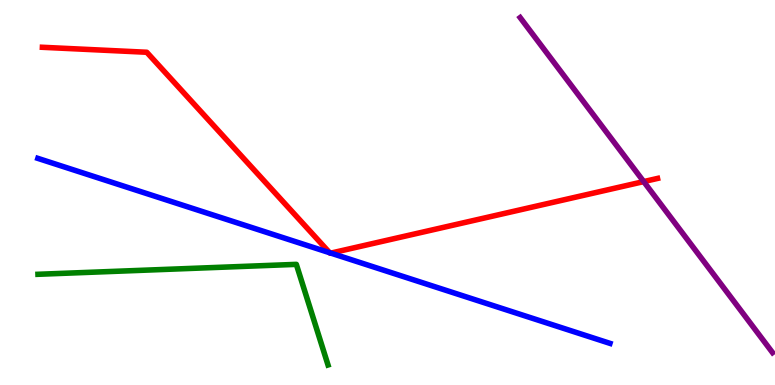[{'lines': ['blue', 'red'], 'intersections': [{'x': 4.25, 'y': 3.44}, {'x': 4.27, 'y': 3.43}]}, {'lines': ['green', 'red'], 'intersections': []}, {'lines': ['purple', 'red'], 'intersections': [{'x': 8.31, 'y': 5.28}]}, {'lines': ['blue', 'green'], 'intersections': []}, {'lines': ['blue', 'purple'], 'intersections': []}, {'lines': ['green', 'purple'], 'intersections': []}]